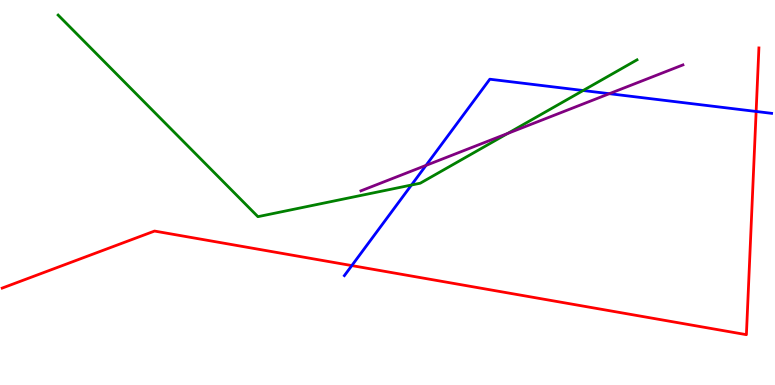[{'lines': ['blue', 'red'], 'intersections': [{'x': 4.54, 'y': 3.1}, {'x': 9.76, 'y': 7.1}]}, {'lines': ['green', 'red'], 'intersections': []}, {'lines': ['purple', 'red'], 'intersections': []}, {'lines': ['blue', 'green'], 'intersections': [{'x': 5.31, 'y': 5.19}, {'x': 7.52, 'y': 7.65}]}, {'lines': ['blue', 'purple'], 'intersections': [{'x': 5.5, 'y': 5.7}, {'x': 7.86, 'y': 7.57}]}, {'lines': ['green', 'purple'], 'intersections': [{'x': 6.55, 'y': 6.53}]}]